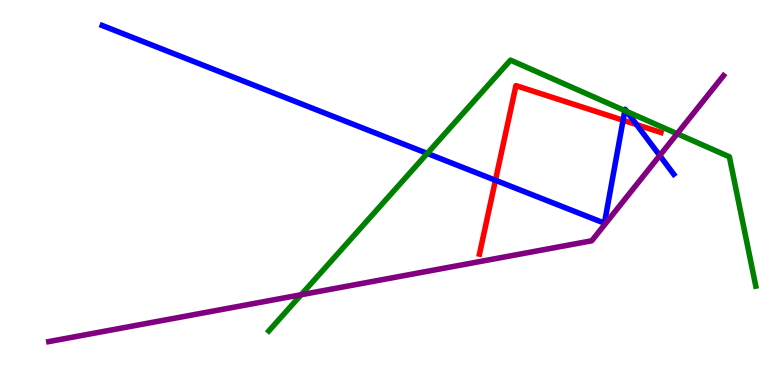[{'lines': ['blue', 'red'], 'intersections': [{'x': 6.39, 'y': 5.32}, {'x': 8.04, 'y': 6.88}, {'x': 8.21, 'y': 6.76}]}, {'lines': ['green', 'red'], 'intersections': []}, {'lines': ['purple', 'red'], 'intersections': []}, {'lines': ['blue', 'green'], 'intersections': [{'x': 5.51, 'y': 6.02}, {'x': 8.06, 'y': 7.13}, {'x': 8.09, 'y': 7.1}]}, {'lines': ['blue', 'purple'], 'intersections': [{'x': 8.51, 'y': 5.96}]}, {'lines': ['green', 'purple'], 'intersections': [{'x': 3.89, 'y': 2.34}, {'x': 8.74, 'y': 6.53}]}]